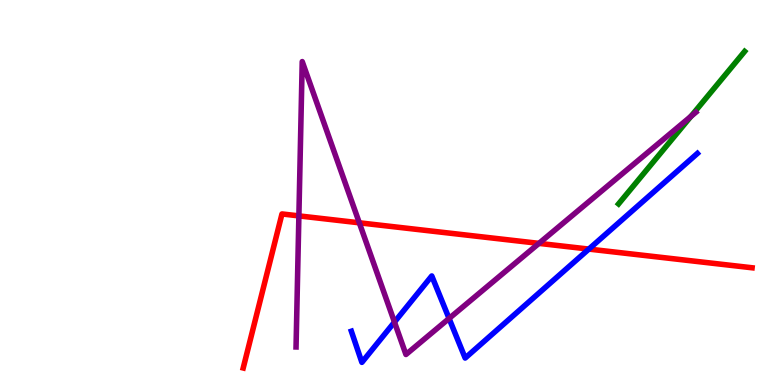[{'lines': ['blue', 'red'], 'intersections': [{'x': 7.6, 'y': 3.53}]}, {'lines': ['green', 'red'], 'intersections': []}, {'lines': ['purple', 'red'], 'intersections': [{'x': 3.86, 'y': 4.39}, {'x': 4.64, 'y': 4.21}, {'x': 6.95, 'y': 3.68}]}, {'lines': ['blue', 'green'], 'intersections': []}, {'lines': ['blue', 'purple'], 'intersections': [{'x': 5.09, 'y': 1.63}, {'x': 5.79, 'y': 1.73}]}, {'lines': ['green', 'purple'], 'intersections': [{'x': 8.92, 'y': 6.98}]}]